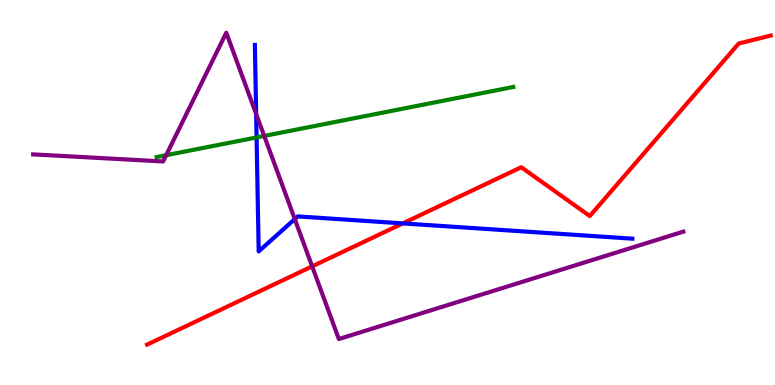[{'lines': ['blue', 'red'], 'intersections': [{'x': 5.2, 'y': 4.2}]}, {'lines': ['green', 'red'], 'intersections': []}, {'lines': ['purple', 'red'], 'intersections': [{'x': 4.03, 'y': 3.08}]}, {'lines': ['blue', 'green'], 'intersections': [{'x': 3.31, 'y': 6.43}]}, {'lines': ['blue', 'purple'], 'intersections': [{'x': 3.31, 'y': 7.04}, {'x': 3.8, 'y': 4.31}]}, {'lines': ['green', 'purple'], 'intersections': [{'x': 2.14, 'y': 5.97}, {'x': 3.41, 'y': 6.47}]}]